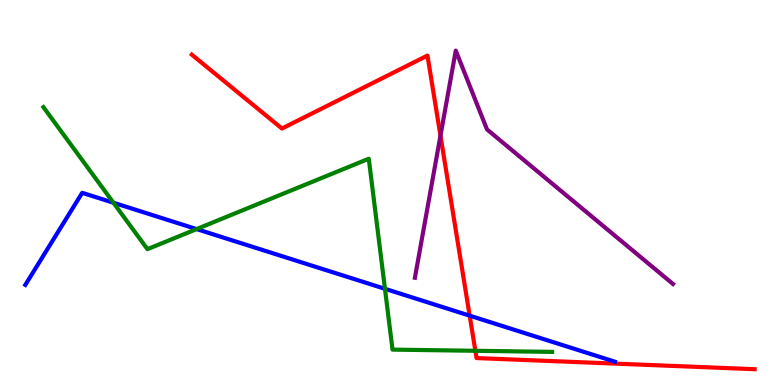[{'lines': ['blue', 'red'], 'intersections': [{'x': 6.06, 'y': 1.8}]}, {'lines': ['green', 'red'], 'intersections': [{'x': 6.13, 'y': 0.888}]}, {'lines': ['purple', 'red'], 'intersections': [{'x': 5.68, 'y': 6.48}]}, {'lines': ['blue', 'green'], 'intersections': [{'x': 1.46, 'y': 4.73}, {'x': 2.54, 'y': 4.05}, {'x': 4.97, 'y': 2.5}]}, {'lines': ['blue', 'purple'], 'intersections': []}, {'lines': ['green', 'purple'], 'intersections': []}]